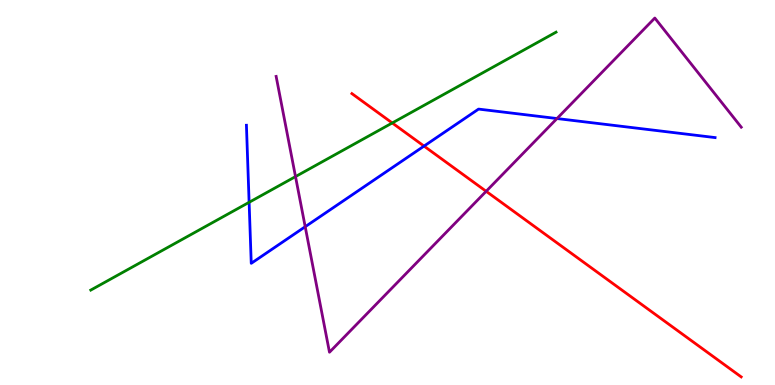[{'lines': ['blue', 'red'], 'intersections': [{'x': 5.47, 'y': 6.21}]}, {'lines': ['green', 'red'], 'intersections': [{'x': 5.06, 'y': 6.81}]}, {'lines': ['purple', 'red'], 'intersections': [{'x': 6.27, 'y': 5.03}]}, {'lines': ['blue', 'green'], 'intersections': [{'x': 3.21, 'y': 4.75}]}, {'lines': ['blue', 'purple'], 'intersections': [{'x': 3.94, 'y': 4.11}, {'x': 7.19, 'y': 6.92}]}, {'lines': ['green', 'purple'], 'intersections': [{'x': 3.81, 'y': 5.41}]}]